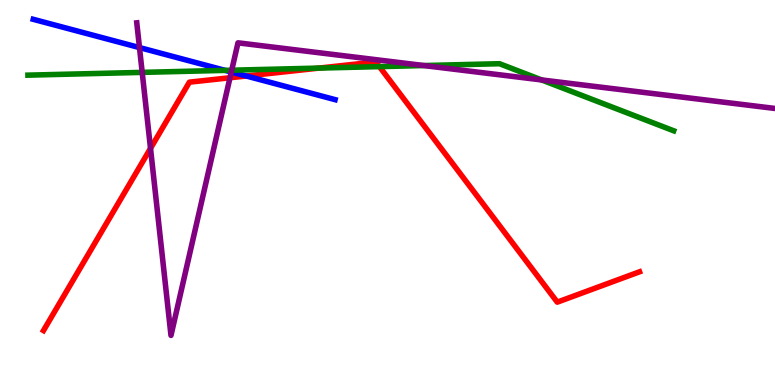[{'lines': ['blue', 'red'], 'intersections': [{'x': 3.18, 'y': 8.03}]}, {'lines': ['green', 'red'], 'intersections': [{'x': 4.12, 'y': 8.23}, {'x': 4.9, 'y': 8.27}]}, {'lines': ['purple', 'red'], 'intersections': [{'x': 1.94, 'y': 6.15}, {'x': 2.97, 'y': 7.98}]}, {'lines': ['blue', 'green'], 'intersections': [{'x': 2.9, 'y': 8.17}]}, {'lines': ['blue', 'purple'], 'intersections': [{'x': 1.8, 'y': 8.76}, {'x': 2.98, 'y': 8.13}]}, {'lines': ['green', 'purple'], 'intersections': [{'x': 1.83, 'y': 8.12}, {'x': 2.99, 'y': 8.18}, {'x': 5.47, 'y': 8.3}, {'x': 6.99, 'y': 7.92}]}]